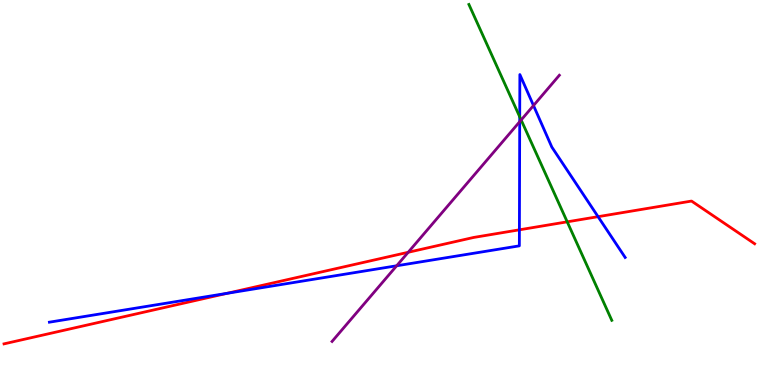[{'lines': ['blue', 'red'], 'intersections': [{'x': 2.93, 'y': 2.38}, {'x': 6.7, 'y': 4.03}, {'x': 7.72, 'y': 4.37}]}, {'lines': ['green', 'red'], 'intersections': [{'x': 7.32, 'y': 4.24}]}, {'lines': ['purple', 'red'], 'intersections': [{'x': 5.27, 'y': 3.45}]}, {'lines': ['blue', 'green'], 'intersections': [{'x': 6.71, 'y': 6.97}]}, {'lines': ['blue', 'purple'], 'intersections': [{'x': 5.12, 'y': 3.1}, {'x': 6.71, 'y': 6.84}, {'x': 6.88, 'y': 7.26}]}, {'lines': ['green', 'purple'], 'intersections': [{'x': 6.72, 'y': 6.88}]}]